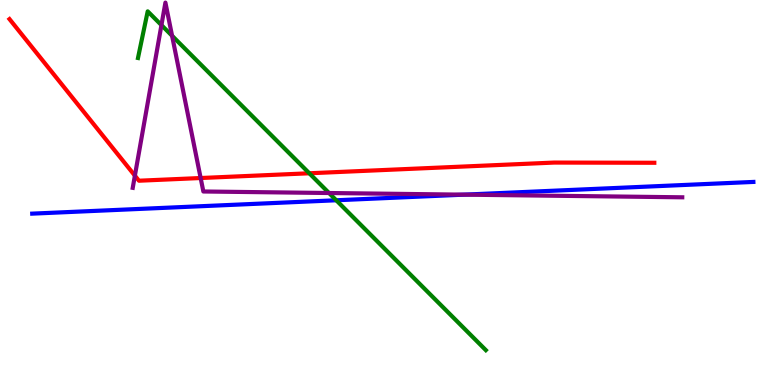[{'lines': ['blue', 'red'], 'intersections': []}, {'lines': ['green', 'red'], 'intersections': [{'x': 3.99, 'y': 5.5}]}, {'lines': ['purple', 'red'], 'intersections': [{'x': 1.74, 'y': 5.44}, {'x': 2.59, 'y': 5.38}]}, {'lines': ['blue', 'green'], 'intersections': [{'x': 4.34, 'y': 4.8}]}, {'lines': ['blue', 'purple'], 'intersections': [{'x': 5.99, 'y': 4.94}]}, {'lines': ['green', 'purple'], 'intersections': [{'x': 2.08, 'y': 9.35}, {'x': 2.22, 'y': 9.07}, {'x': 4.25, 'y': 4.99}]}]